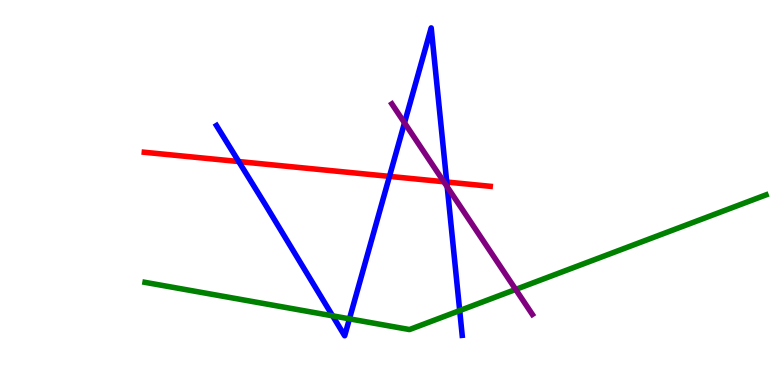[{'lines': ['blue', 'red'], 'intersections': [{'x': 3.08, 'y': 5.8}, {'x': 5.03, 'y': 5.42}, {'x': 5.76, 'y': 5.27}]}, {'lines': ['green', 'red'], 'intersections': []}, {'lines': ['purple', 'red'], 'intersections': [{'x': 5.73, 'y': 5.28}]}, {'lines': ['blue', 'green'], 'intersections': [{'x': 4.29, 'y': 1.8}, {'x': 4.51, 'y': 1.72}, {'x': 5.93, 'y': 1.93}]}, {'lines': ['blue', 'purple'], 'intersections': [{'x': 5.22, 'y': 6.81}, {'x': 5.77, 'y': 5.15}]}, {'lines': ['green', 'purple'], 'intersections': [{'x': 6.65, 'y': 2.48}]}]